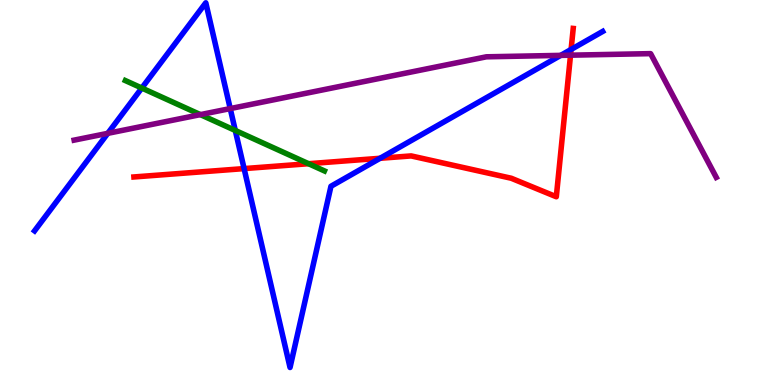[{'lines': ['blue', 'red'], 'intersections': [{'x': 3.15, 'y': 5.62}, {'x': 4.9, 'y': 5.89}, {'x': 7.37, 'y': 8.72}]}, {'lines': ['green', 'red'], 'intersections': [{'x': 3.98, 'y': 5.75}]}, {'lines': ['purple', 'red'], 'intersections': [{'x': 7.36, 'y': 8.57}]}, {'lines': ['blue', 'green'], 'intersections': [{'x': 1.83, 'y': 7.71}, {'x': 3.04, 'y': 6.61}]}, {'lines': ['blue', 'purple'], 'intersections': [{'x': 1.39, 'y': 6.54}, {'x': 2.97, 'y': 7.18}, {'x': 7.23, 'y': 8.56}]}, {'lines': ['green', 'purple'], 'intersections': [{'x': 2.59, 'y': 7.02}]}]